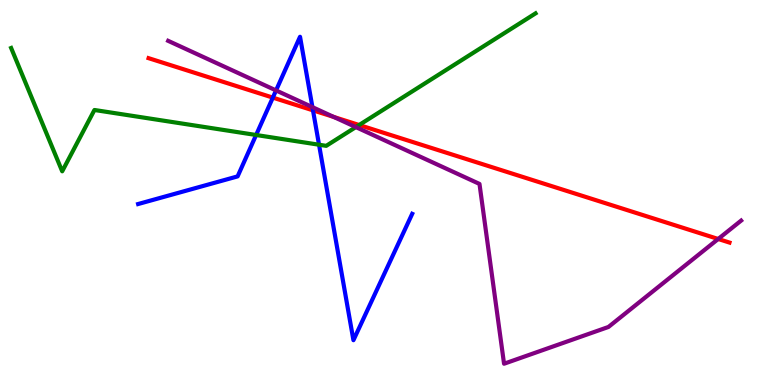[{'lines': ['blue', 'red'], 'intersections': [{'x': 3.52, 'y': 7.46}, {'x': 4.04, 'y': 7.13}]}, {'lines': ['green', 'red'], 'intersections': [{'x': 4.63, 'y': 6.75}]}, {'lines': ['purple', 'red'], 'intersections': [{'x': 4.31, 'y': 6.96}, {'x': 9.27, 'y': 3.79}]}, {'lines': ['blue', 'green'], 'intersections': [{'x': 3.3, 'y': 6.49}, {'x': 4.12, 'y': 6.24}]}, {'lines': ['blue', 'purple'], 'intersections': [{'x': 3.56, 'y': 7.65}, {'x': 4.03, 'y': 7.22}]}, {'lines': ['green', 'purple'], 'intersections': [{'x': 4.59, 'y': 6.7}]}]